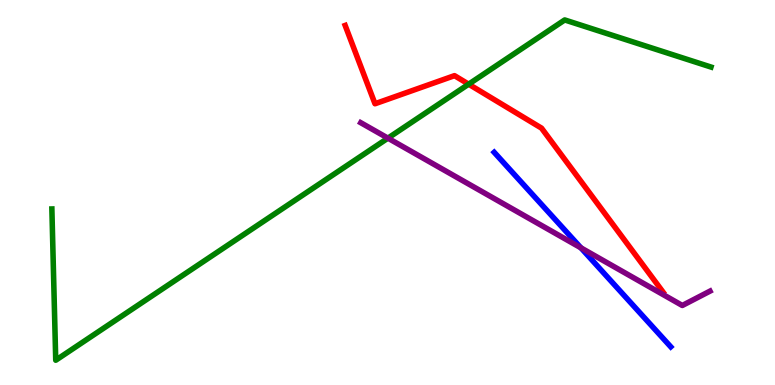[{'lines': ['blue', 'red'], 'intersections': []}, {'lines': ['green', 'red'], 'intersections': [{'x': 6.05, 'y': 7.81}]}, {'lines': ['purple', 'red'], 'intersections': []}, {'lines': ['blue', 'green'], 'intersections': []}, {'lines': ['blue', 'purple'], 'intersections': [{'x': 7.5, 'y': 3.56}]}, {'lines': ['green', 'purple'], 'intersections': [{'x': 5.01, 'y': 6.41}]}]